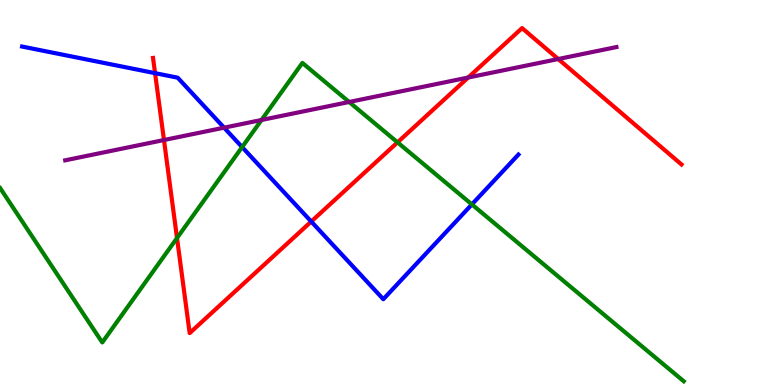[{'lines': ['blue', 'red'], 'intersections': [{'x': 2.0, 'y': 8.1}, {'x': 4.02, 'y': 4.25}]}, {'lines': ['green', 'red'], 'intersections': [{'x': 2.28, 'y': 3.82}, {'x': 5.13, 'y': 6.3}]}, {'lines': ['purple', 'red'], 'intersections': [{'x': 2.12, 'y': 6.36}, {'x': 6.04, 'y': 7.99}, {'x': 7.2, 'y': 8.47}]}, {'lines': ['blue', 'green'], 'intersections': [{'x': 3.12, 'y': 6.18}, {'x': 6.09, 'y': 4.69}]}, {'lines': ['blue', 'purple'], 'intersections': [{'x': 2.89, 'y': 6.68}]}, {'lines': ['green', 'purple'], 'intersections': [{'x': 3.37, 'y': 6.88}, {'x': 4.51, 'y': 7.35}]}]